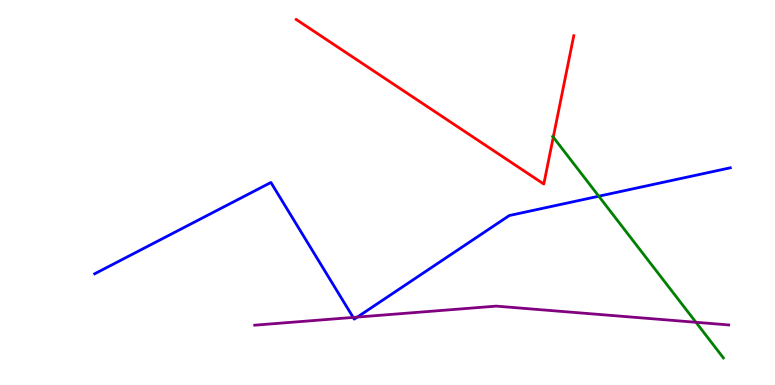[{'lines': ['blue', 'red'], 'intersections': []}, {'lines': ['green', 'red'], 'intersections': [{'x': 7.14, 'y': 6.44}]}, {'lines': ['purple', 'red'], 'intersections': []}, {'lines': ['blue', 'green'], 'intersections': [{'x': 7.73, 'y': 4.9}]}, {'lines': ['blue', 'purple'], 'intersections': [{'x': 4.56, 'y': 1.76}, {'x': 4.61, 'y': 1.76}]}, {'lines': ['green', 'purple'], 'intersections': [{'x': 8.98, 'y': 1.63}]}]